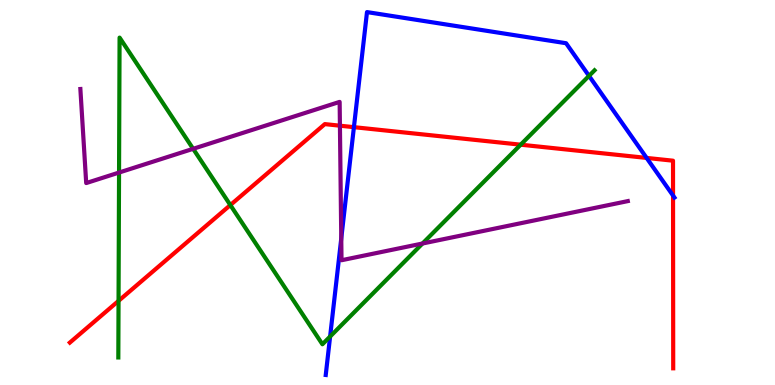[{'lines': ['blue', 'red'], 'intersections': [{'x': 4.57, 'y': 6.7}, {'x': 8.34, 'y': 5.9}, {'x': 8.68, 'y': 4.92}]}, {'lines': ['green', 'red'], 'intersections': [{'x': 1.53, 'y': 2.19}, {'x': 2.97, 'y': 4.67}, {'x': 6.72, 'y': 6.24}]}, {'lines': ['purple', 'red'], 'intersections': [{'x': 4.39, 'y': 6.74}]}, {'lines': ['blue', 'green'], 'intersections': [{'x': 4.26, 'y': 1.26}, {'x': 7.6, 'y': 8.03}]}, {'lines': ['blue', 'purple'], 'intersections': [{'x': 4.4, 'y': 3.81}]}, {'lines': ['green', 'purple'], 'intersections': [{'x': 1.54, 'y': 5.52}, {'x': 2.49, 'y': 6.13}, {'x': 5.45, 'y': 3.68}]}]